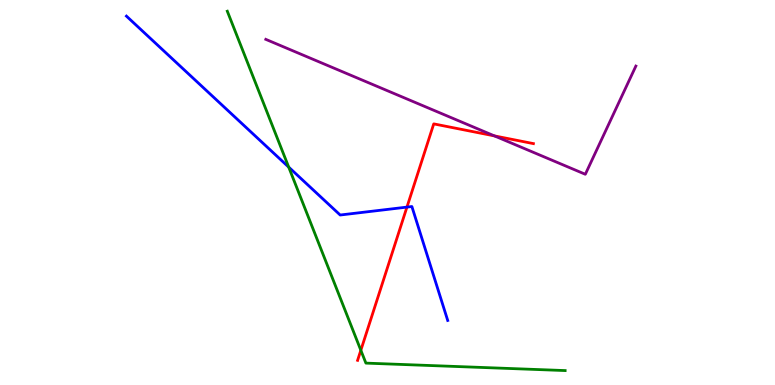[{'lines': ['blue', 'red'], 'intersections': [{'x': 5.25, 'y': 4.62}]}, {'lines': ['green', 'red'], 'intersections': [{'x': 4.66, 'y': 0.902}]}, {'lines': ['purple', 'red'], 'intersections': [{'x': 6.38, 'y': 6.47}]}, {'lines': ['blue', 'green'], 'intersections': [{'x': 3.73, 'y': 5.66}]}, {'lines': ['blue', 'purple'], 'intersections': []}, {'lines': ['green', 'purple'], 'intersections': []}]